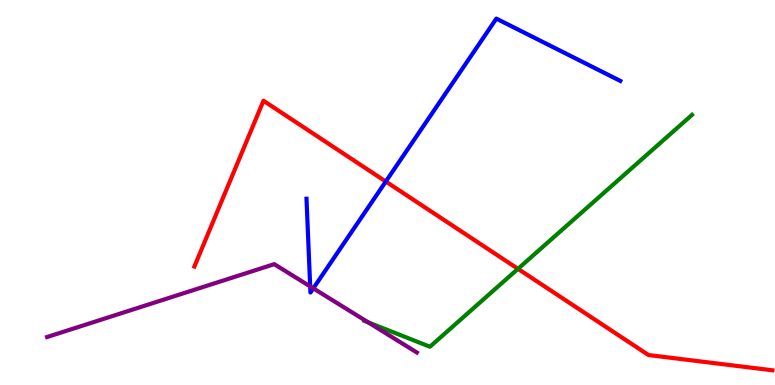[{'lines': ['blue', 'red'], 'intersections': [{'x': 4.98, 'y': 5.28}]}, {'lines': ['green', 'red'], 'intersections': [{'x': 6.68, 'y': 3.02}]}, {'lines': ['purple', 'red'], 'intersections': []}, {'lines': ['blue', 'green'], 'intersections': []}, {'lines': ['blue', 'purple'], 'intersections': [{'x': 4.0, 'y': 2.56}, {'x': 4.04, 'y': 2.51}]}, {'lines': ['green', 'purple'], 'intersections': [{'x': 4.75, 'y': 1.63}]}]